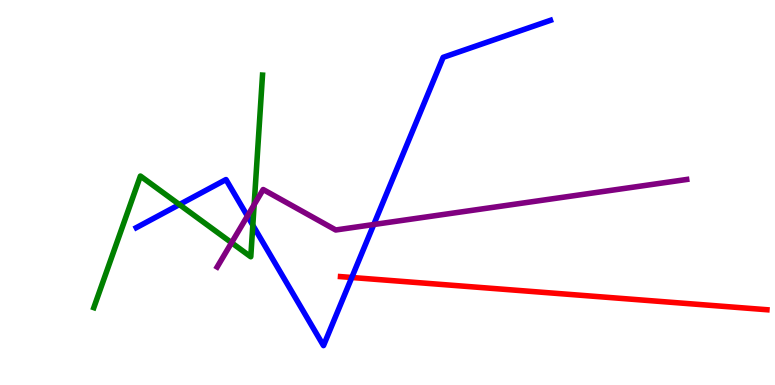[{'lines': ['blue', 'red'], 'intersections': [{'x': 4.54, 'y': 2.79}]}, {'lines': ['green', 'red'], 'intersections': []}, {'lines': ['purple', 'red'], 'intersections': []}, {'lines': ['blue', 'green'], 'intersections': [{'x': 2.31, 'y': 4.69}, {'x': 3.26, 'y': 4.15}]}, {'lines': ['blue', 'purple'], 'intersections': [{'x': 3.19, 'y': 4.39}, {'x': 4.82, 'y': 4.17}]}, {'lines': ['green', 'purple'], 'intersections': [{'x': 2.99, 'y': 3.7}, {'x': 3.28, 'y': 4.68}]}]